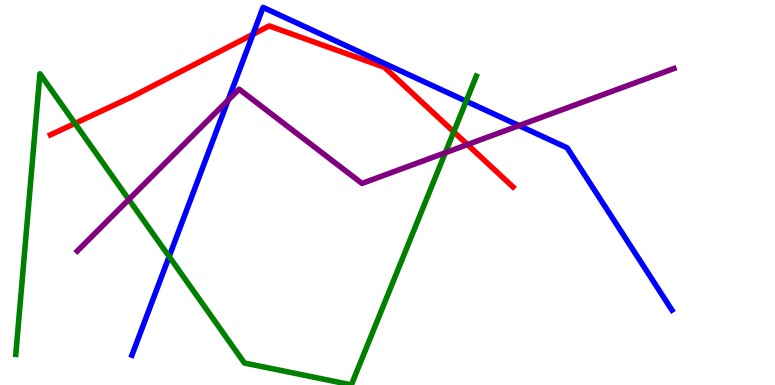[{'lines': ['blue', 'red'], 'intersections': [{'x': 3.26, 'y': 9.11}]}, {'lines': ['green', 'red'], 'intersections': [{'x': 0.968, 'y': 6.8}, {'x': 5.86, 'y': 6.58}]}, {'lines': ['purple', 'red'], 'intersections': [{'x': 6.03, 'y': 6.24}]}, {'lines': ['blue', 'green'], 'intersections': [{'x': 2.18, 'y': 3.34}, {'x': 6.01, 'y': 7.37}]}, {'lines': ['blue', 'purple'], 'intersections': [{'x': 2.94, 'y': 7.4}, {'x': 6.7, 'y': 6.74}]}, {'lines': ['green', 'purple'], 'intersections': [{'x': 1.66, 'y': 4.82}, {'x': 5.75, 'y': 6.03}]}]